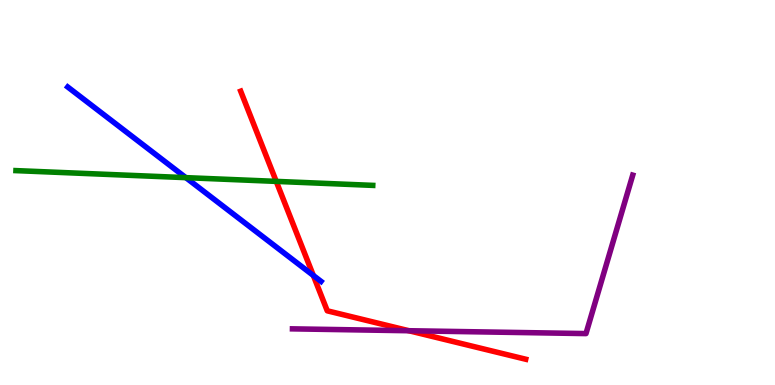[{'lines': ['blue', 'red'], 'intersections': [{'x': 4.04, 'y': 2.85}]}, {'lines': ['green', 'red'], 'intersections': [{'x': 3.56, 'y': 5.29}]}, {'lines': ['purple', 'red'], 'intersections': [{'x': 5.28, 'y': 1.41}]}, {'lines': ['blue', 'green'], 'intersections': [{'x': 2.4, 'y': 5.39}]}, {'lines': ['blue', 'purple'], 'intersections': []}, {'lines': ['green', 'purple'], 'intersections': []}]